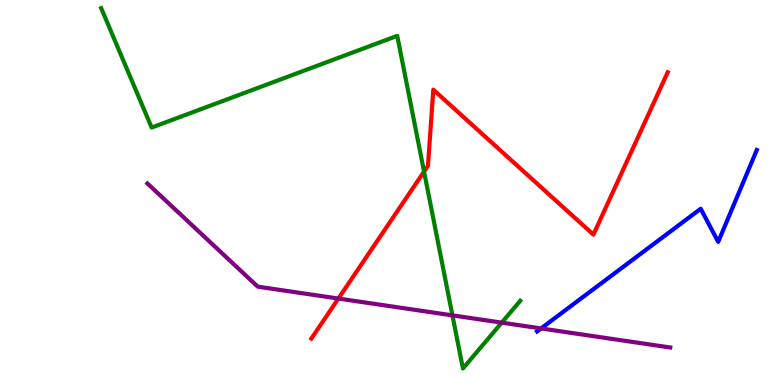[{'lines': ['blue', 'red'], 'intersections': []}, {'lines': ['green', 'red'], 'intersections': [{'x': 5.47, 'y': 5.54}]}, {'lines': ['purple', 'red'], 'intersections': [{'x': 4.37, 'y': 2.25}]}, {'lines': ['blue', 'green'], 'intersections': []}, {'lines': ['blue', 'purple'], 'intersections': [{'x': 6.98, 'y': 1.47}]}, {'lines': ['green', 'purple'], 'intersections': [{'x': 5.84, 'y': 1.81}, {'x': 6.47, 'y': 1.62}]}]